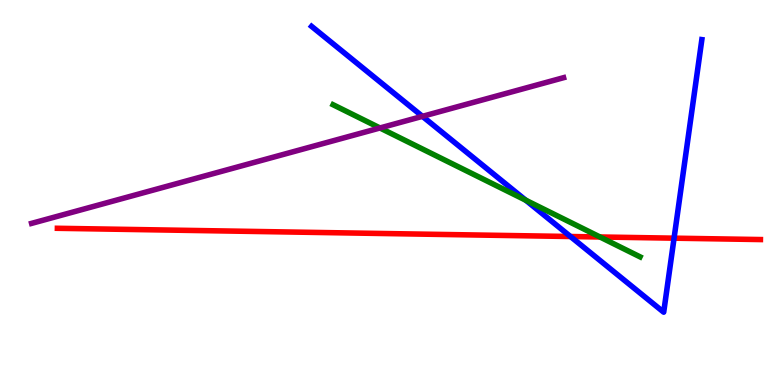[{'lines': ['blue', 'red'], 'intersections': [{'x': 7.36, 'y': 3.86}, {'x': 8.7, 'y': 3.81}]}, {'lines': ['green', 'red'], 'intersections': [{'x': 7.74, 'y': 3.84}]}, {'lines': ['purple', 'red'], 'intersections': []}, {'lines': ['blue', 'green'], 'intersections': [{'x': 6.78, 'y': 4.8}]}, {'lines': ['blue', 'purple'], 'intersections': [{'x': 5.45, 'y': 6.98}]}, {'lines': ['green', 'purple'], 'intersections': [{'x': 4.9, 'y': 6.68}]}]